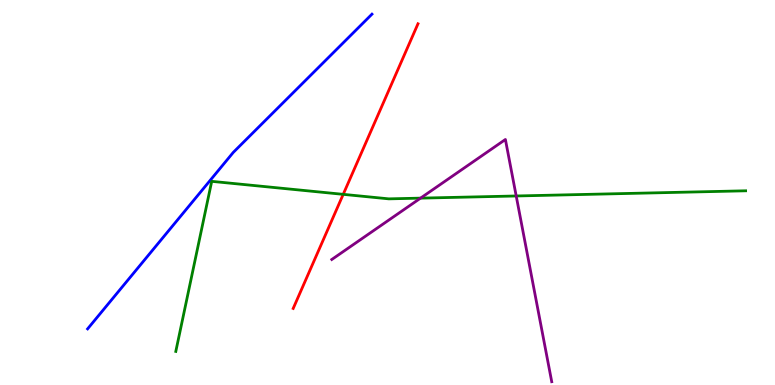[{'lines': ['blue', 'red'], 'intersections': []}, {'lines': ['green', 'red'], 'intersections': [{'x': 4.43, 'y': 4.95}]}, {'lines': ['purple', 'red'], 'intersections': []}, {'lines': ['blue', 'green'], 'intersections': []}, {'lines': ['blue', 'purple'], 'intersections': []}, {'lines': ['green', 'purple'], 'intersections': [{'x': 5.43, 'y': 4.85}, {'x': 6.66, 'y': 4.91}]}]